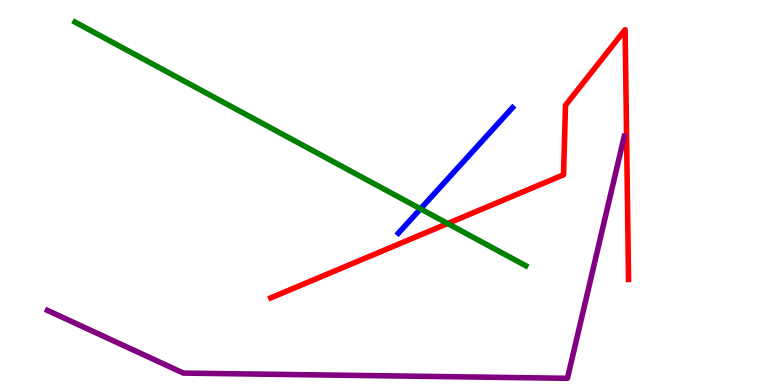[{'lines': ['blue', 'red'], 'intersections': []}, {'lines': ['green', 'red'], 'intersections': [{'x': 5.78, 'y': 4.19}]}, {'lines': ['purple', 'red'], 'intersections': []}, {'lines': ['blue', 'green'], 'intersections': [{'x': 5.43, 'y': 4.58}]}, {'lines': ['blue', 'purple'], 'intersections': []}, {'lines': ['green', 'purple'], 'intersections': []}]